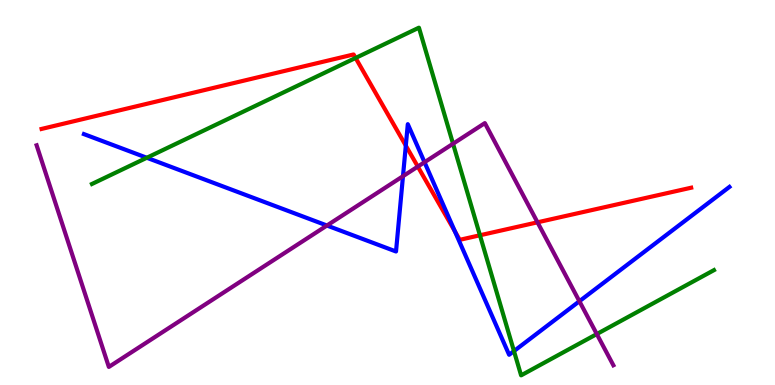[{'lines': ['blue', 'red'], 'intersections': [{'x': 5.24, 'y': 6.22}, {'x': 5.87, 'y': 3.99}]}, {'lines': ['green', 'red'], 'intersections': [{'x': 4.59, 'y': 8.49}, {'x': 6.19, 'y': 3.89}]}, {'lines': ['purple', 'red'], 'intersections': [{'x': 5.39, 'y': 5.67}, {'x': 6.94, 'y': 4.23}]}, {'lines': ['blue', 'green'], 'intersections': [{'x': 1.89, 'y': 5.9}, {'x': 6.63, 'y': 0.881}]}, {'lines': ['blue', 'purple'], 'intersections': [{'x': 4.22, 'y': 4.14}, {'x': 5.2, 'y': 5.42}, {'x': 5.48, 'y': 5.79}, {'x': 7.48, 'y': 2.18}]}, {'lines': ['green', 'purple'], 'intersections': [{'x': 5.85, 'y': 6.27}, {'x': 7.7, 'y': 1.32}]}]